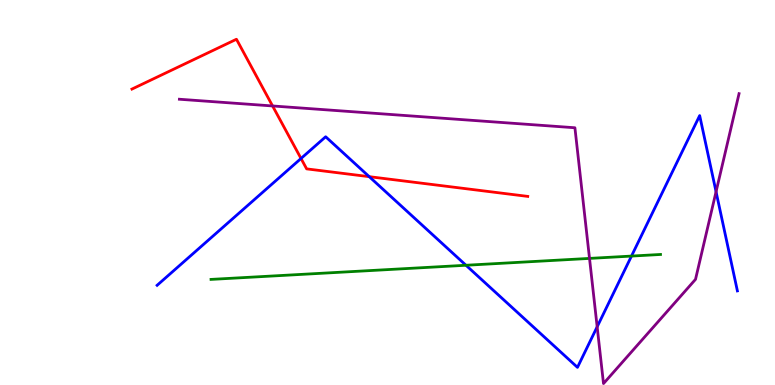[{'lines': ['blue', 'red'], 'intersections': [{'x': 3.88, 'y': 5.88}, {'x': 4.76, 'y': 5.41}]}, {'lines': ['green', 'red'], 'intersections': []}, {'lines': ['purple', 'red'], 'intersections': [{'x': 3.52, 'y': 7.25}]}, {'lines': ['blue', 'green'], 'intersections': [{'x': 6.01, 'y': 3.11}, {'x': 8.15, 'y': 3.35}]}, {'lines': ['blue', 'purple'], 'intersections': [{'x': 7.71, 'y': 1.51}, {'x': 9.24, 'y': 5.02}]}, {'lines': ['green', 'purple'], 'intersections': [{'x': 7.61, 'y': 3.29}]}]